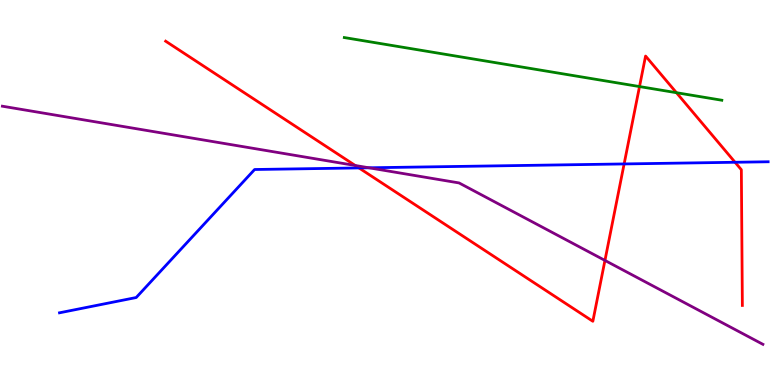[{'lines': ['blue', 'red'], 'intersections': [{'x': 4.63, 'y': 5.64}, {'x': 8.05, 'y': 5.74}, {'x': 9.48, 'y': 5.79}]}, {'lines': ['green', 'red'], 'intersections': [{'x': 8.25, 'y': 7.75}, {'x': 8.73, 'y': 7.59}]}, {'lines': ['purple', 'red'], 'intersections': [{'x': 4.58, 'y': 5.7}, {'x': 7.81, 'y': 3.24}]}, {'lines': ['blue', 'green'], 'intersections': []}, {'lines': ['blue', 'purple'], 'intersections': [{'x': 4.76, 'y': 5.64}]}, {'lines': ['green', 'purple'], 'intersections': []}]